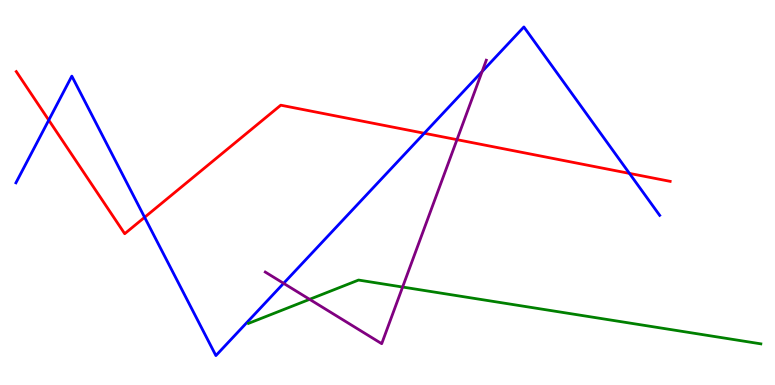[{'lines': ['blue', 'red'], 'intersections': [{'x': 0.629, 'y': 6.88}, {'x': 1.87, 'y': 4.36}, {'x': 5.47, 'y': 6.54}, {'x': 8.12, 'y': 5.5}]}, {'lines': ['green', 'red'], 'intersections': []}, {'lines': ['purple', 'red'], 'intersections': [{'x': 5.9, 'y': 6.37}]}, {'lines': ['blue', 'green'], 'intersections': []}, {'lines': ['blue', 'purple'], 'intersections': [{'x': 3.66, 'y': 2.64}, {'x': 6.22, 'y': 8.14}]}, {'lines': ['green', 'purple'], 'intersections': [{'x': 3.99, 'y': 2.23}, {'x': 5.19, 'y': 2.54}]}]